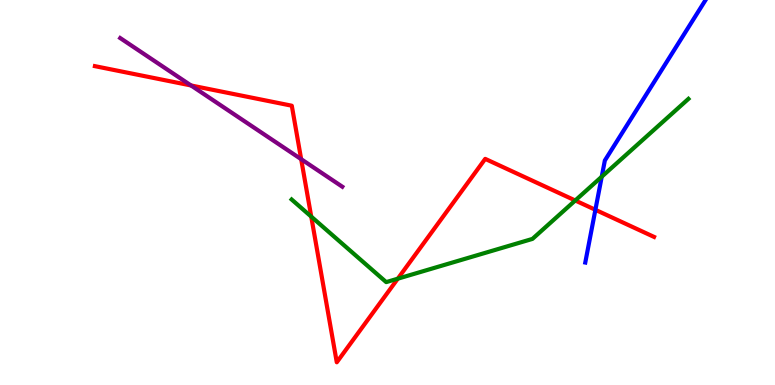[{'lines': ['blue', 'red'], 'intersections': [{'x': 7.68, 'y': 4.55}]}, {'lines': ['green', 'red'], 'intersections': [{'x': 4.02, 'y': 4.37}, {'x': 5.13, 'y': 2.76}, {'x': 7.42, 'y': 4.79}]}, {'lines': ['purple', 'red'], 'intersections': [{'x': 2.46, 'y': 7.78}, {'x': 3.89, 'y': 5.87}]}, {'lines': ['blue', 'green'], 'intersections': [{'x': 7.76, 'y': 5.41}]}, {'lines': ['blue', 'purple'], 'intersections': []}, {'lines': ['green', 'purple'], 'intersections': []}]